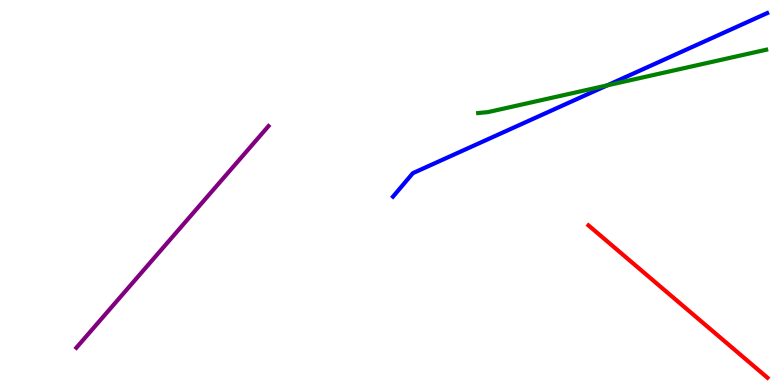[{'lines': ['blue', 'red'], 'intersections': []}, {'lines': ['green', 'red'], 'intersections': []}, {'lines': ['purple', 'red'], 'intersections': []}, {'lines': ['blue', 'green'], 'intersections': [{'x': 7.83, 'y': 7.78}]}, {'lines': ['blue', 'purple'], 'intersections': []}, {'lines': ['green', 'purple'], 'intersections': []}]